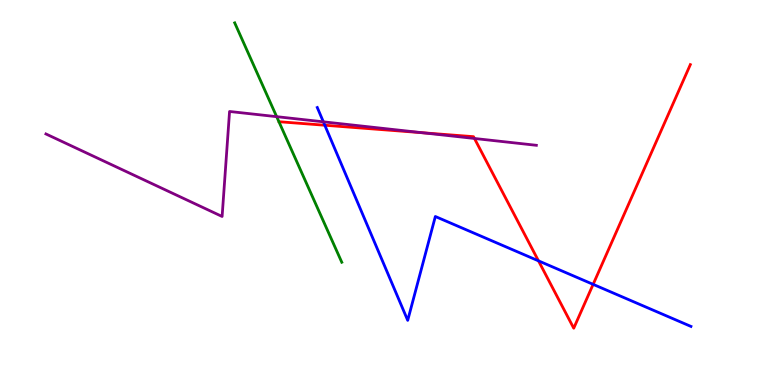[{'lines': ['blue', 'red'], 'intersections': [{'x': 4.19, 'y': 6.75}, {'x': 6.95, 'y': 3.22}, {'x': 7.65, 'y': 2.61}]}, {'lines': ['green', 'red'], 'intersections': []}, {'lines': ['purple', 'red'], 'intersections': [{'x': 5.45, 'y': 6.55}, {'x': 6.12, 'y': 6.4}]}, {'lines': ['blue', 'green'], 'intersections': []}, {'lines': ['blue', 'purple'], 'intersections': [{'x': 4.17, 'y': 6.84}]}, {'lines': ['green', 'purple'], 'intersections': [{'x': 3.57, 'y': 6.97}]}]